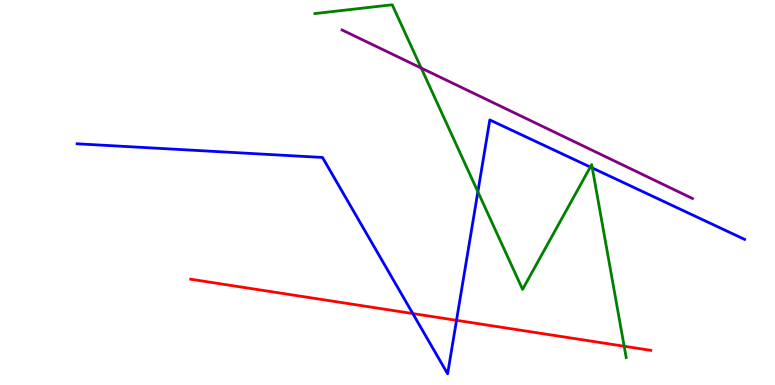[{'lines': ['blue', 'red'], 'intersections': [{'x': 5.33, 'y': 1.86}, {'x': 5.89, 'y': 1.68}]}, {'lines': ['green', 'red'], 'intersections': [{'x': 8.05, 'y': 1.01}]}, {'lines': ['purple', 'red'], 'intersections': []}, {'lines': ['blue', 'green'], 'intersections': [{'x': 6.17, 'y': 5.02}, {'x': 7.62, 'y': 5.66}, {'x': 7.64, 'y': 5.64}]}, {'lines': ['blue', 'purple'], 'intersections': []}, {'lines': ['green', 'purple'], 'intersections': [{'x': 5.43, 'y': 8.23}]}]